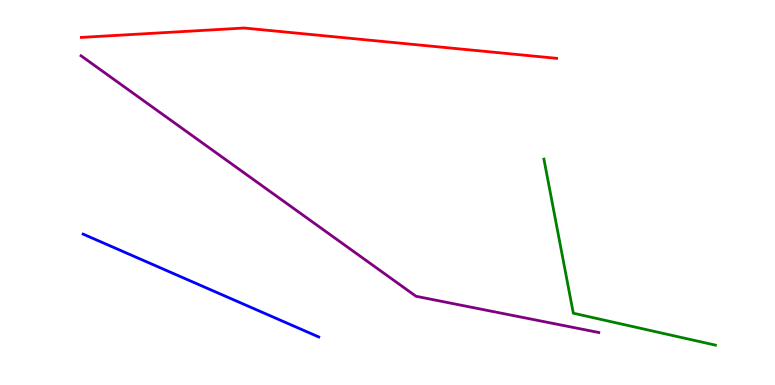[{'lines': ['blue', 'red'], 'intersections': []}, {'lines': ['green', 'red'], 'intersections': []}, {'lines': ['purple', 'red'], 'intersections': []}, {'lines': ['blue', 'green'], 'intersections': []}, {'lines': ['blue', 'purple'], 'intersections': []}, {'lines': ['green', 'purple'], 'intersections': []}]